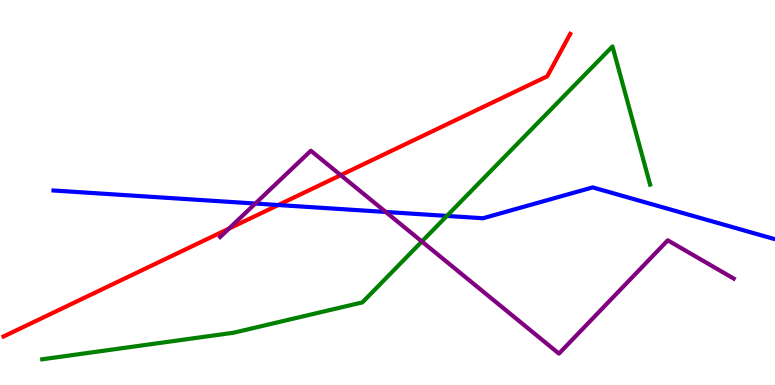[{'lines': ['blue', 'red'], 'intersections': [{'x': 3.59, 'y': 4.67}]}, {'lines': ['green', 'red'], 'intersections': []}, {'lines': ['purple', 'red'], 'intersections': [{'x': 2.95, 'y': 4.06}, {'x': 4.4, 'y': 5.45}]}, {'lines': ['blue', 'green'], 'intersections': [{'x': 5.77, 'y': 4.39}]}, {'lines': ['blue', 'purple'], 'intersections': [{'x': 3.29, 'y': 4.71}, {'x': 4.98, 'y': 4.49}]}, {'lines': ['green', 'purple'], 'intersections': [{'x': 5.44, 'y': 3.73}]}]